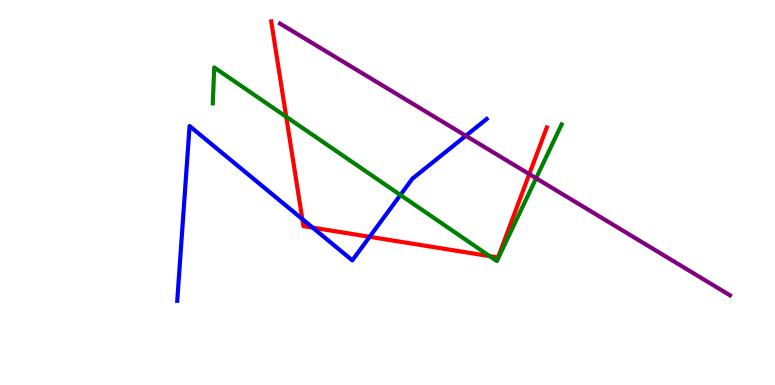[{'lines': ['blue', 'red'], 'intersections': [{'x': 3.9, 'y': 4.31}, {'x': 4.03, 'y': 4.09}, {'x': 4.77, 'y': 3.85}]}, {'lines': ['green', 'red'], 'intersections': [{'x': 3.69, 'y': 6.97}, {'x': 6.32, 'y': 3.35}]}, {'lines': ['purple', 'red'], 'intersections': [{'x': 6.83, 'y': 5.48}]}, {'lines': ['blue', 'green'], 'intersections': [{'x': 5.17, 'y': 4.94}]}, {'lines': ['blue', 'purple'], 'intersections': [{'x': 6.01, 'y': 6.47}]}, {'lines': ['green', 'purple'], 'intersections': [{'x': 6.92, 'y': 5.37}]}]